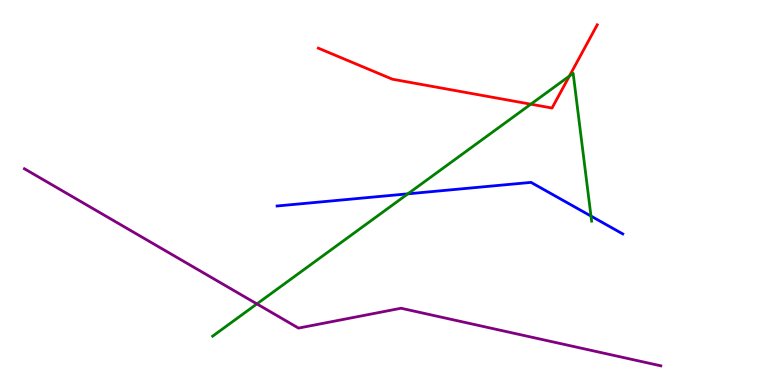[{'lines': ['blue', 'red'], 'intersections': []}, {'lines': ['green', 'red'], 'intersections': [{'x': 6.85, 'y': 7.29}, {'x': 7.35, 'y': 8.02}]}, {'lines': ['purple', 'red'], 'intersections': []}, {'lines': ['blue', 'green'], 'intersections': [{'x': 5.26, 'y': 4.97}, {'x': 7.63, 'y': 4.39}]}, {'lines': ['blue', 'purple'], 'intersections': []}, {'lines': ['green', 'purple'], 'intersections': [{'x': 3.31, 'y': 2.11}]}]